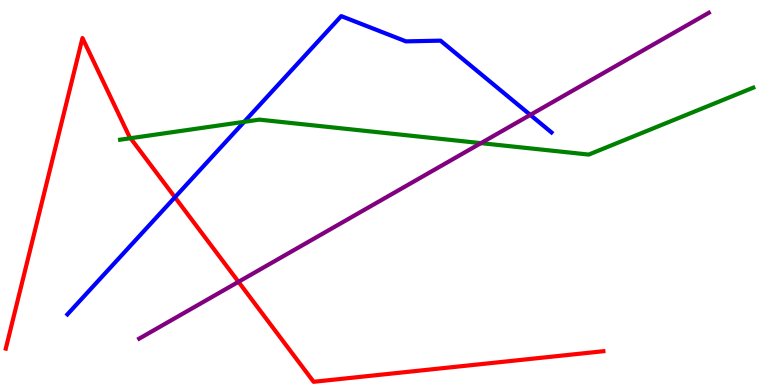[{'lines': ['blue', 'red'], 'intersections': [{'x': 2.26, 'y': 4.88}]}, {'lines': ['green', 'red'], 'intersections': [{'x': 1.68, 'y': 6.41}]}, {'lines': ['purple', 'red'], 'intersections': [{'x': 3.08, 'y': 2.68}]}, {'lines': ['blue', 'green'], 'intersections': [{'x': 3.15, 'y': 6.84}]}, {'lines': ['blue', 'purple'], 'intersections': [{'x': 6.84, 'y': 7.02}]}, {'lines': ['green', 'purple'], 'intersections': [{'x': 6.21, 'y': 6.28}]}]